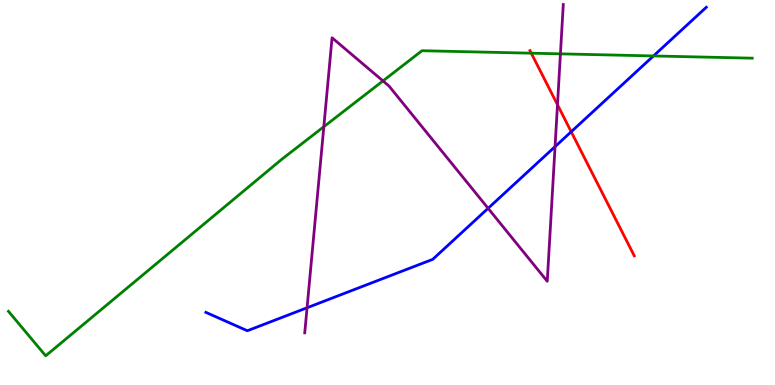[{'lines': ['blue', 'red'], 'intersections': [{'x': 7.37, 'y': 6.58}]}, {'lines': ['green', 'red'], 'intersections': [{'x': 6.86, 'y': 8.62}]}, {'lines': ['purple', 'red'], 'intersections': [{'x': 7.19, 'y': 7.28}]}, {'lines': ['blue', 'green'], 'intersections': [{'x': 8.43, 'y': 8.55}]}, {'lines': ['blue', 'purple'], 'intersections': [{'x': 3.96, 'y': 2.01}, {'x': 6.3, 'y': 4.59}, {'x': 7.16, 'y': 6.19}]}, {'lines': ['green', 'purple'], 'intersections': [{'x': 4.18, 'y': 6.71}, {'x': 4.94, 'y': 7.9}, {'x': 7.23, 'y': 8.6}]}]